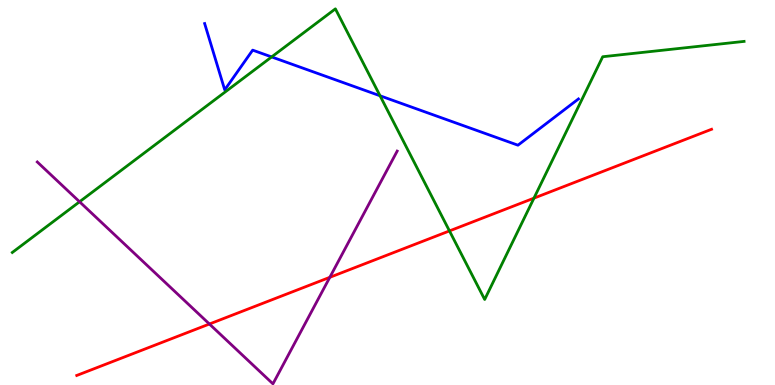[{'lines': ['blue', 'red'], 'intersections': []}, {'lines': ['green', 'red'], 'intersections': [{'x': 5.8, 'y': 4.0}, {'x': 6.89, 'y': 4.85}]}, {'lines': ['purple', 'red'], 'intersections': [{'x': 2.7, 'y': 1.58}, {'x': 4.26, 'y': 2.8}]}, {'lines': ['blue', 'green'], 'intersections': [{'x': 3.5, 'y': 8.52}, {'x': 4.9, 'y': 7.51}]}, {'lines': ['blue', 'purple'], 'intersections': []}, {'lines': ['green', 'purple'], 'intersections': [{'x': 1.03, 'y': 4.76}]}]